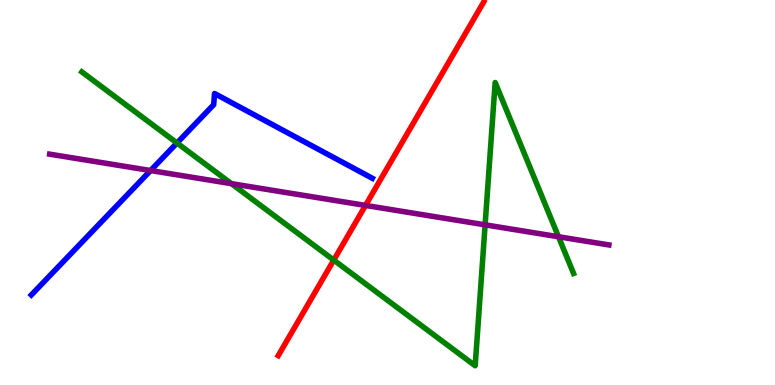[{'lines': ['blue', 'red'], 'intersections': []}, {'lines': ['green', 'red'], 'intersections': [{'x': 4.31, 'y': 3.24}]}, {'lines': ['purple', 'red'], 'intersections': [{'x': 4.72, 'y': 4.66}]}, {'lines': ['blue', 'green'], 'intersections': [{'x': 2.28, 'y': 6.29}]}, {'lines': ['blue', 'purple'], 'intersections': [{'x': 1.94, 'y': 5.57}]}, {'lines': ['green', 'purple'], 'intersections': [{'x': 2.99, 'y': 5.23}, {'x': 6.26, 'y': 4.16}, {'x': 7.21, 'y': 3.85}]}]